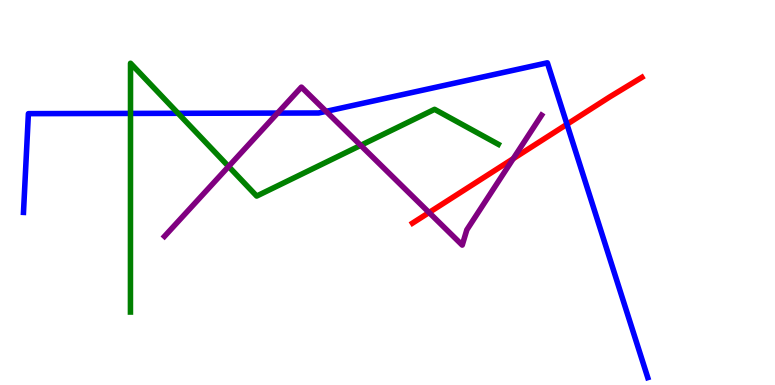[{'lines': ['blue', 'red'], 'intersections': [{'x': 7.32, 'y': 6.77}]}, {'lines': ['green', 'red'], 'intersections': []}, {'lines': ['purple', 'red'], 'intersections': [{'x': 5.54, 'y': 4.48}, {'x': 6.62, 'y': 5.88}]}, {'lines': ['blue', 'green'], 'intersections': [{'x': 1.68, 'y': 7.05}, {'x': 2.3, 'y': 7.06}]}, {'lines': ['blue', 'purple'], 'intersections': [{'x': 3.58, 'y': 7.06}, {'x': 4.21, 'y': 7.11}]}, {'lines': ['green', 'purple'], 'intersections': [{'x': 2.95, 'y': 5.68}, {'x': 4.65, 'y': 6.22}]}]